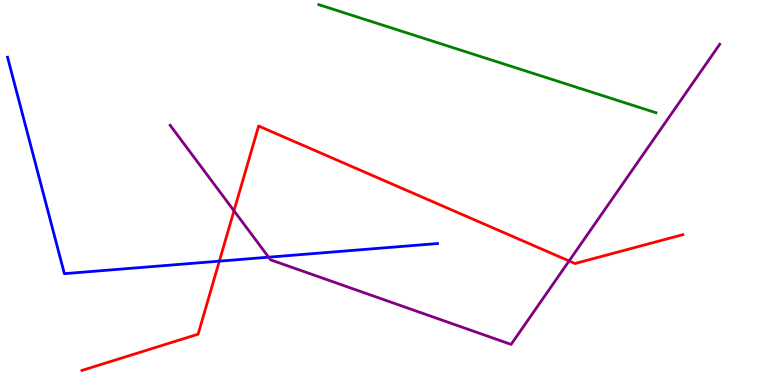[{'lines': ['blue', 'red'], 'intersections': [{'x': 2.83, 'y': 3.22}]}, {'lines': ['green', 'red'], 'intersections': []}, {'lines': ['purple', 'red'], 'intersections': [{'x': 3.02, 'y': 4.53}, {'x': 7.34, 'y': 3.22}]}, {'lines': ['blue', 'green'], 'intersections': []}, {'lines': ['blue', 'purple'], 'intersections': [{'x': 3.47, 'y': 3.32}]}, {'lines': ['green', 'purple'], 'intersections': []}]